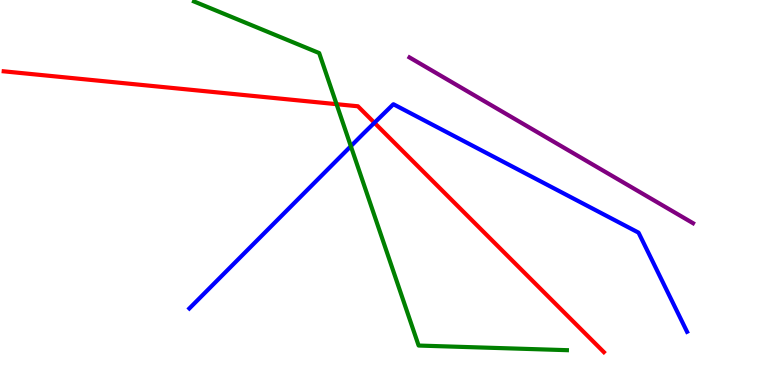[{'lines': ['blue', 'red'], 'intersections': [{'x': 4.83, 'y': 6.81}]}, {'lines': ['green', 'red'], 'intersections': [{'x': 4.34, 'y': 7.29}]}, {'lines': ['purple', 'red'], 'intersections': []}, {'lines': ['blue', 'green'], 'intersections': [{'x': 4.53, 'y': 6.2}]}, {'lines': ['blue', 'purple'], 'intersections': []}, {'lines': ['green', 'purple'], 'intersections': []}]